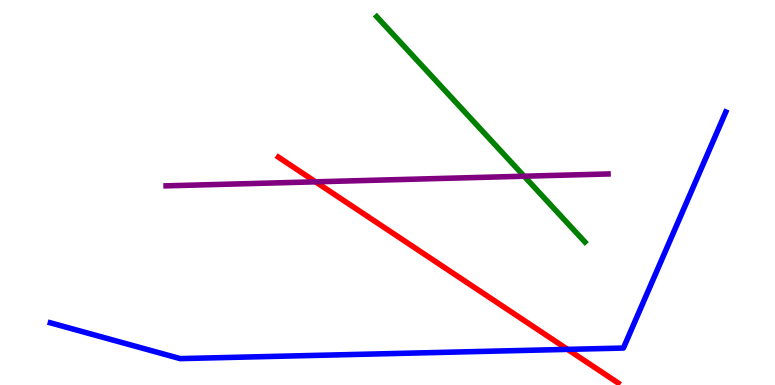[{'lines': ['blue', 'red'], 'intersections': [{'x': 7.32, 'y': 0.925}]}, {'lines': ['green', 'red'], 'intersections': []}, {'lines': ['purple', 'red'], 'intersections': [{'x': 4.07, 'y': 5.28}]}, {'lines': ['blue', 'green'], 'intersections': []}, {'lines': ['blue', 'purple'], 'intersections': []}, {'lines': ['green', 'purple'], 'intersections': [{'x': 6.76, 'y': 5.42}]}]